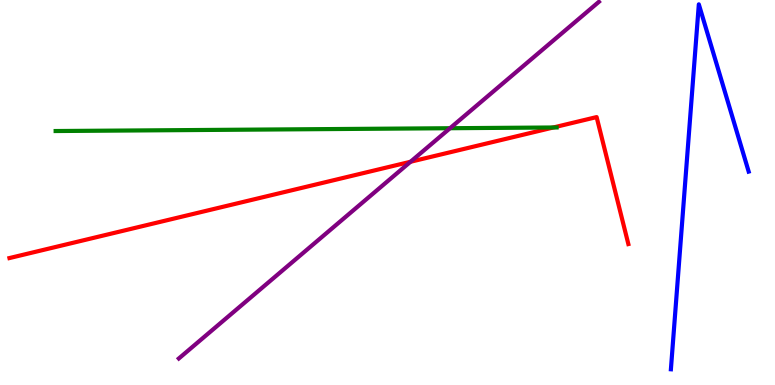[{'lines': ['blue', 'red'], 'intersections': []}, {'lines': ['green', 'red'], 'intersections': [{'x': 7.14, 'y': 6.69}]}, {'lines': ['purple', 'red'], 'intersections': [{'x': 5.3, 'y': 5.8}]}, {'lines': ['blue', 'green'], 'intersections': []}, {'lines': ['blue', 'purple'], 'intersections': []}, {'lines': ['green', 'purple'], 'intersections': [{'x': 5.81, 'y': 6.67}]}]